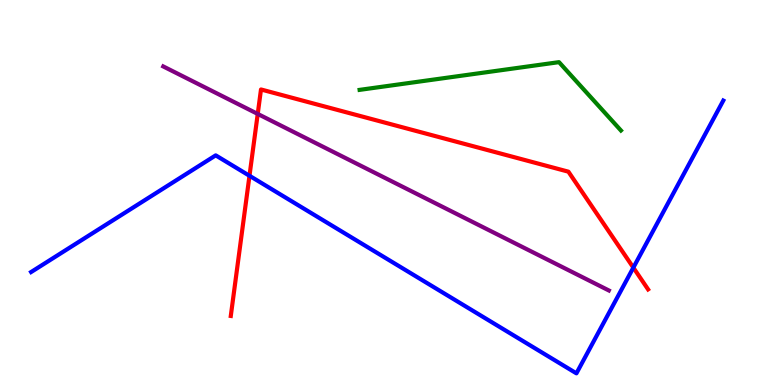[{'lines': ['blue', 'red'], 'intersections': [{'x': 3.22, 'y': 5.43}, {'x': 8.17, 'y': 3.05}]}, {'lines': ['green', 'red'], 'intersections': []}, {'lines': ['purple', 'red'], 'intersections': [{'x': 3.33, 'y': 7.04}]}, {'lines': ['blue', 'green'], 'intersections': []}, {'lines': ['blue', 'purple'], 'intersections': []}, {'lines': ['green', 'purple'], 'intersections': []}]